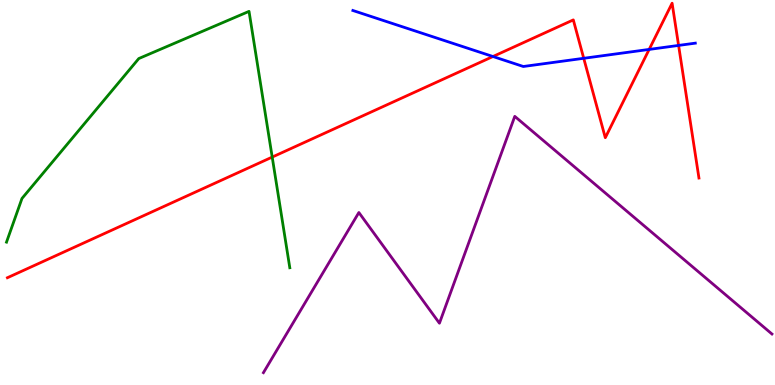[{'lines': ['blue', 'red'], 'intersections': [{'x': 6.36, 'y': 8.53}, {'x': 7.53, 'y': 8.49}, {'x': 8.38, 'y': 8.72}, {'x': 8.76, 'y': 8.82}]}, {'lines': ['green', 'red'], 'intersections': [{'x': 3.51, 'y': 5.92}]}, {'lines': ['purple', 'red'], 'intersections': []}, {'lines': ['blue', 'green'], 'intersections': []}, {'lines': ['blue', 'purple'], 'intersections': []}, {'lines': ['green', 'purple'], 'intersections': []}]